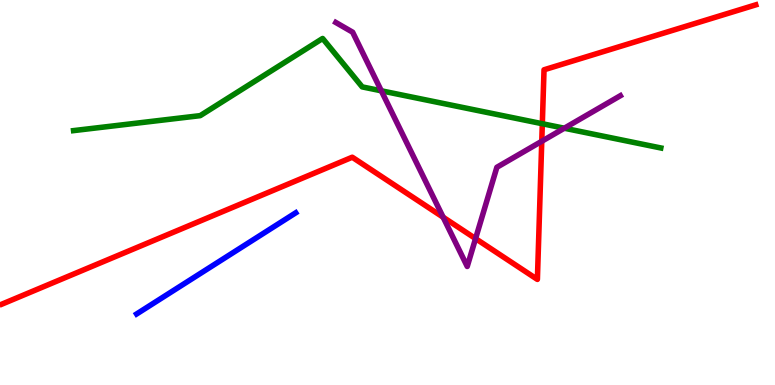[{'lines': ['blue', 'red'], 'intersections': []}, {'lines': ['green', 'red'], 'intersections': [{'x': 7.0, 'y': 6.79}]}, {'lines': ['purple', 'red'], 'intersections': [{'x': 5.72, 'y': 4.36}, {'x': 6.14, 'y': 3.8}, {'x': 6.99, 'y': 6.33}]}, {'lines': ['blue', 'green'], 'intersections': []}, {'lines': ['blue', 'purple'], 'intersections': []}, {'lines': ['green', 'purple'], 'intersections': [{'x': 4.92, 'y': 7.64}, {'x': 7.28, 'y': 6.67}]}]